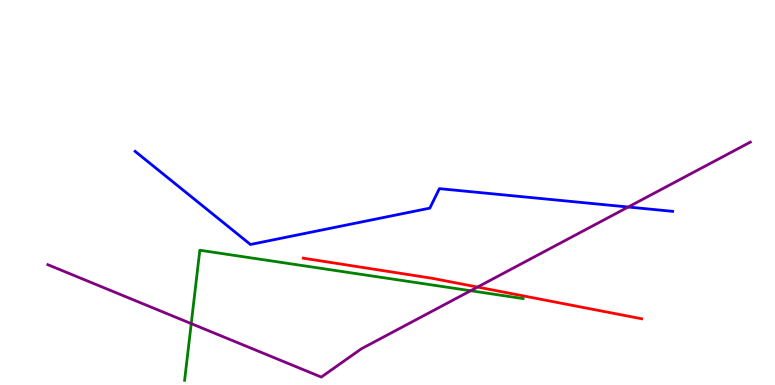[{'lines': ['blue', 'red'], 'intersections': []}, {'lines': ['green', 'red'], 'intersections': []}, {'lines': ['purple', 'red'], 'intersections': [{'x': 6.16, 'y': 2.54}]}, {'lines': ['blue', 'green'], 'intersections': []}, {'lines': ['blue', 'purple'], 'intersections': [{'x': 8.11, 'y': 4.62}]}, {'lines': ['green', 'purple'], 'intersections': [{'x': 2.47, 'y': 1.59}, {'x': 6.07, 'y': 2.45}]}]